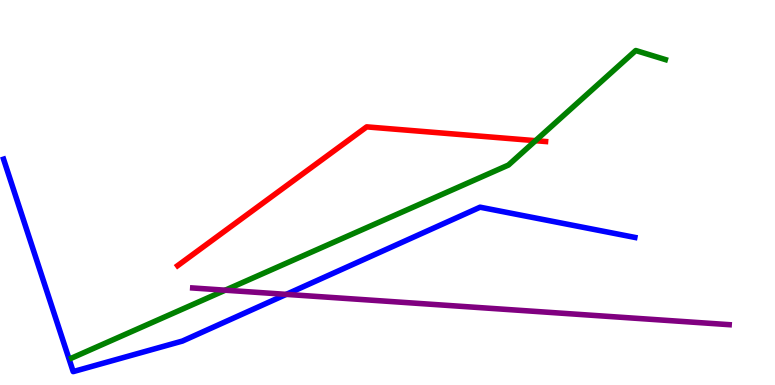[{'lines': ['blue', 'red'], 'intersections': []}, {'lines': ['green', 'red'], 'intersections': [{'x': 6.91, 'y': 6.35}]}, {'lines': ['purple', 'red'], 'intersections': []}, {'lines': ['blue', 'green'], 'intersections': []}, {'lines': ['blue', 'purple'], 'intersections': [{'x': 3.69, 'y': 2.35}]}, {'lines': ['green', 'purple'], 'intersections': [{'x': 2.91, 'y': 2.46}]}]